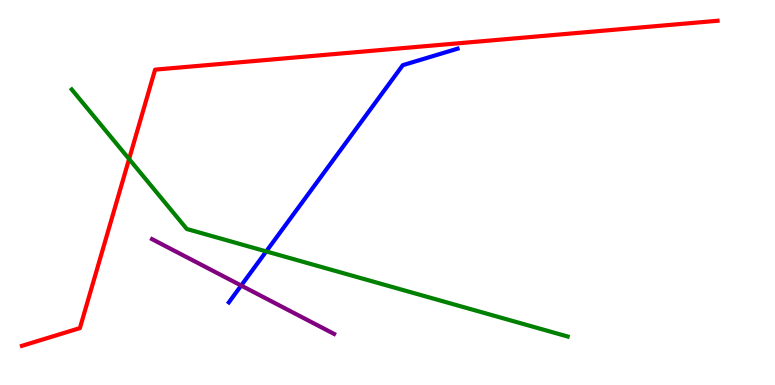[{'lines': ['blue', 'red'], 'intersections': []}, {'lines': ['green', 'red'], 'intersections': [{'x': 1.67, 'y': 5.87}]}, {'lines': ['purple', 'red'], 'intersections': []}, {'lines': ['blue', 'green'], 'intersections': [{'x': 3.44, 'y': 3.47}]}, {'lines': ['blue', 'purple'], 'intersections': [{'x': 3.11, 'y': 2.58}]}, {'lines': ['green', 'purple'], 'intersections': []}]